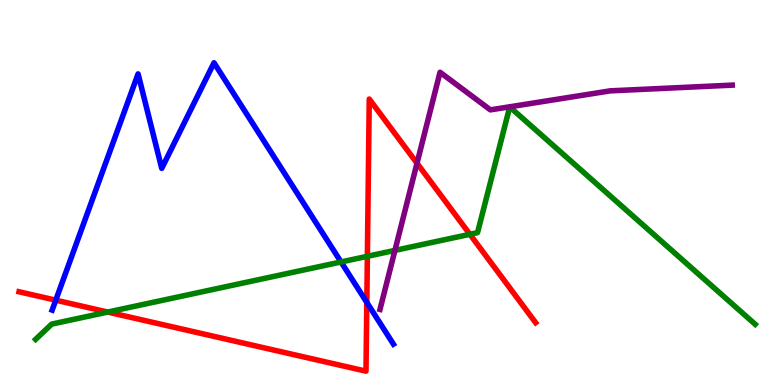[{'lines': ['blue', 'red'], 'intersections': [{'x': 0.72, 'y': 2.2}, {'x': 4.73, 'y': 2.15}]}, {'lines': ['green', 'red'], 'intersections': [{'x': 1.39, 'y': 1.89}, {'x': 4.74, 'y': 3.34}, {'x': 6.06, 'y': 3.91}]}, {'lines': ['purple', 'red'], 'intersections': [{'x': 5.38, 'y': 5.76}]}, {'lines': ['blue', 'green'], 'intersections': [{'x': 4.4, 'y': 3.2}]}, {'lines': ['blue', 'purple'], 'intersections': []}, {'lines': ['green', 'purple'], 'intersections': [{'x': 5.1, 'y': 3.5}]}]